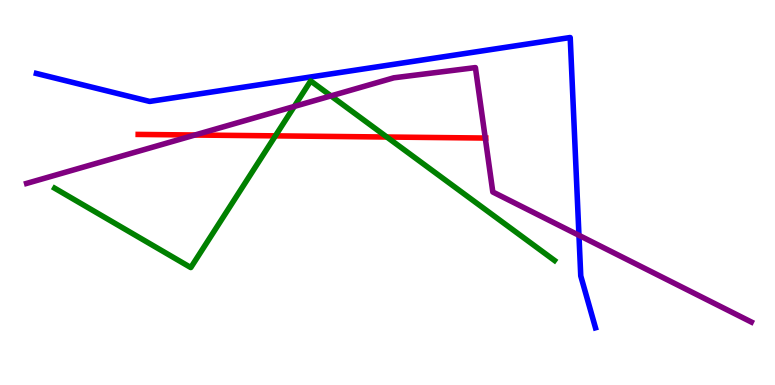[{'lines': ['blue', 'red'], 'intersections': []}, {'lines': ['green', 'red'], 'intersections': [{'x': 3.55, 'y': 6.47}, {'x': 4.99, 'y': 6.44}]}, {'lines': ['purple', 'red'], 'intersections': [{'x': 2.51, 'y': 6.49}, {'x': 6.26, 'y': 6.41}]}, {'lines': ['blue', 'green'], 'intersections': []}, {'lines': ['blue', 'purple'], 'intersections': [{'x': 7.47, 'y': 3.89}]}, {'lines': ['green', 'purple'], 'intersections': [{'x': 3.8, 'y': 7.24}, {'x': 4.27, 'y': 7.51}]}]